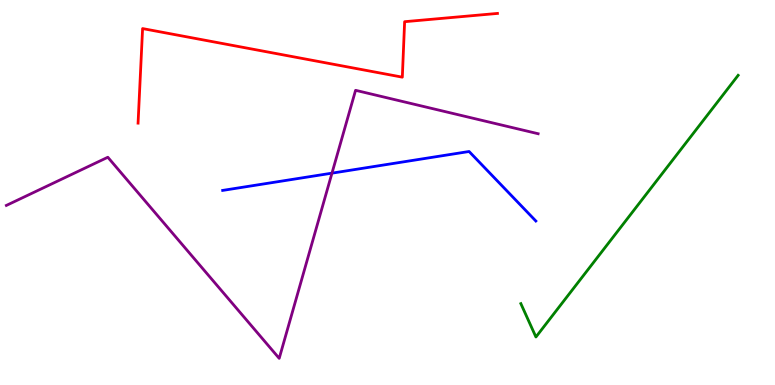[{'lines': ['blue', 'red'], 'intersections': []}, {'lines': ['green', 'red'], 'intersections': []}, {'lines': ['purple', 'red'], 'intersections': []}, {'lines': ['blue', 'green'], 'intersections': []}, {'lines': ['blue', 'purple'], 'intersections': [{'x': 4.28, 'y': 5.5}]}, {'lines': ['green', 'purple'], 'intersections': []}]